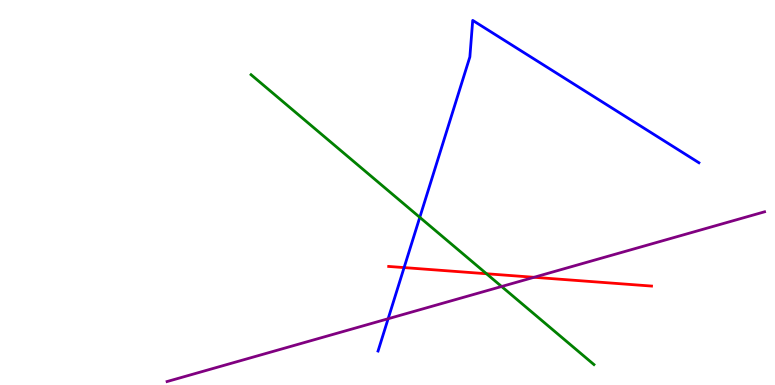[{'lines': ['blue', 'red'], 'intersections': [{'x': 5.21, 'y': 3.05}]}, {'lines': ['green', 'red'], 'intersections': [{'x': 6.28, 'y': 2.89}]}, {'lines': ['purple', 'red'], 'intersections': [{'x': 6.89, 'y': 2.8}]}, {'lines': ['blue', 'green'], 'intersections': [{'x': 5.42, 'y': 4.35}]}, {'lines': ['blue', 'purple'], 'intersections': [{'x': 5.01, 'y': 1.72}]}, {'lines': ['green', 'purple'], 'intersections': [{'x': 6.47, 'y': 2.56}]}]